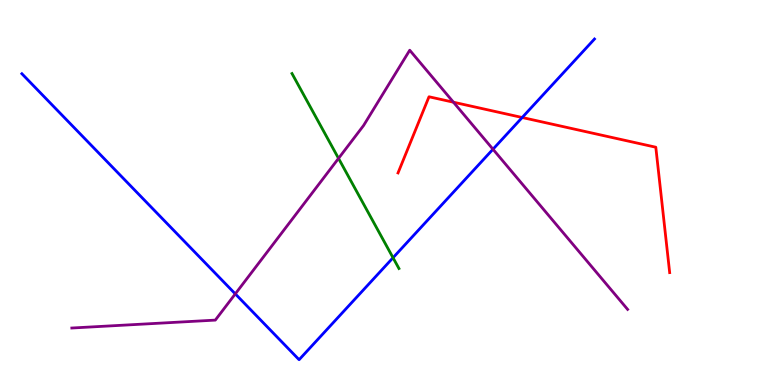[{'lines': ['blue', 'red'], 'intersections': [{'x': 6.74, 'y': 6.95}]}, {'lines': ['green', 'red'], 'intersections': []}, {'lines': ['purple', 'red'], 'intersections': [{'x': 5.85, 'y': 7.35}]}, {'lines': ['blue', 'green'], 'intersections': [{'x': 5.07, 'y': 3.31}]}, {'lines': ['blue', 'purple'], 'intersections': [{'x': 3.04, 'y': 2.37}, {'x': 6.36, 'y': 6.12}]}, {'lines': ['green', 'purple'], 'intersections': [{'x': 4.37, 'y': 5.89}]}]